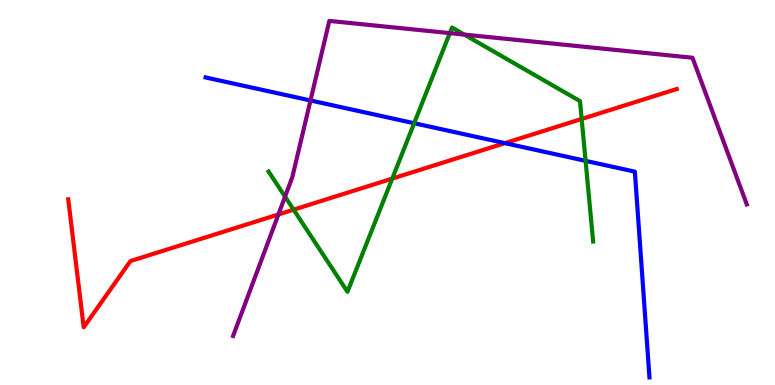[{'lines': ['blue', 'red'], 'intersections': [{'x': 6.51, 'y': 6.28}]}, {'lines': ['green', 'red'], 'intersections': [{'x': 3.79, 'y': 4.55}, {'x': 5.06, 'y': 5.36}, {'x': 7.51, 'y': 6.91}]}, {'lines': ['purple', 'red'], 'intersections': [{'x': 3.59, 'y': 4.43}]}, {'lines': ['blue', 'green'], 'intersections': [{'x': 5.34, 'y': 6.8}, {'x': 7.56, 'y': 5.82}]}, {'lines': ['blue', 'purple'], 'intersections': [{'x': 4.01, 'y': 7.39}]}, {'lines': ['green', 'purple'], 'intersections': [{'x': 3.68, 'y': 4.89}, {'x': 5.8, 'y': 9.14}, {'x': 5.99, 'y': 9.1}]}]